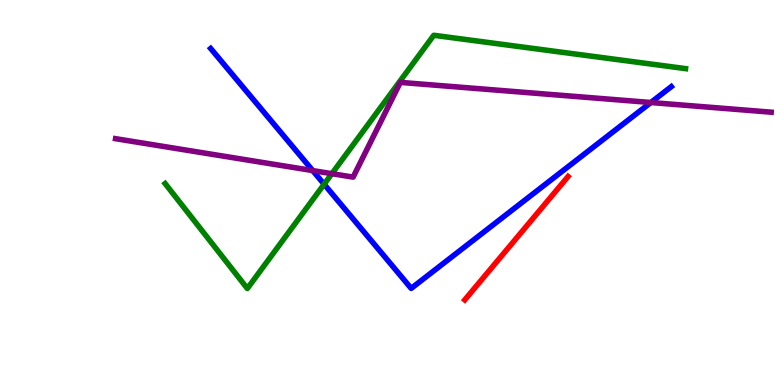[{'lines': ['blue', 'red'], 'intersections': []}, {'lines': ['green', 'red'], 'intersections': []}, {'lines': ['purple', 'red'], 'intersections': []}, {'lines': ['blue', 'green'], 'intersections': [{'x': 4.18, 'y': 5.22}]}, {'lines': ['blue', 'purple'], 'intersections': [{'x': 4.04, 'y': 5.57}, {'x': 8.4, 'y': 7.34}]}, {'lines': ['green', 'purple'], 'intersections': [{'x': 4.28, 'y': 5.49}]}]